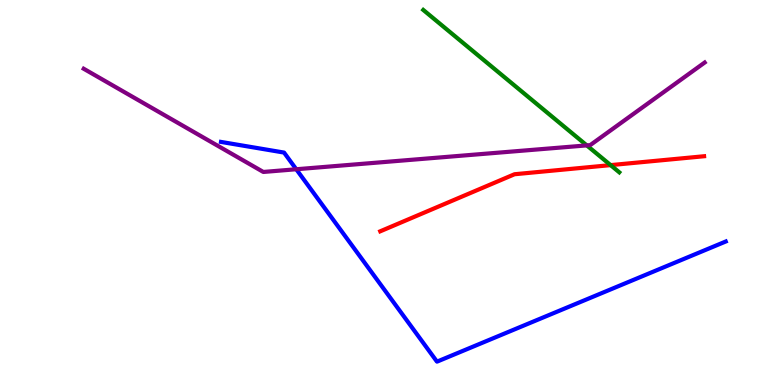[{'lines': ['blue', 'red'], 'intersections': []}, {'lines': ['green', 'red'], 'intersections': [{'x': 7.88, 'y': 5.71}]}, {'lines': ['purple', 'red'], 'intersections': []}, {'lines': ['blue', 'green'], 'intersections': []}, {'lines': ['blue', 'purple'], 'intersections': [{'x': 3.82, 'y': 5.6}]}, {'lines': ['green', 'purple'], 'intersections': [{'x': 7.57, 'y': 6.22}]}]